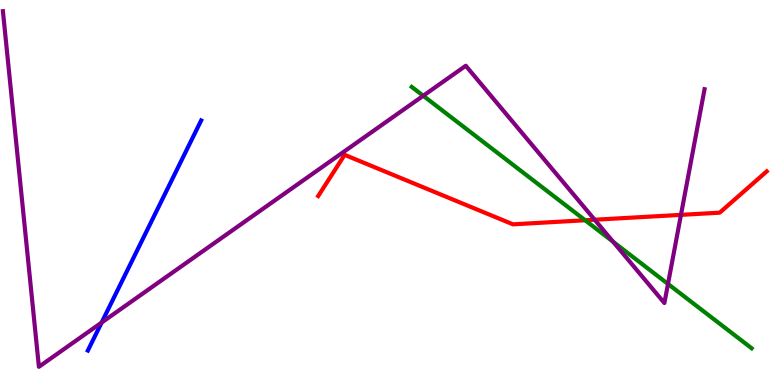[{'lines': ['blue', 'red'], 'intersections': []}, {'lines': ['green', 'red'], 'intersections': [{'x': 7.55, 'y': 4.28}]}, {'lines': ['purple', 'red'], 'intersections': [{'x': 7.67, 'y': 4.29}, {'x': 8.79, 'y': 4.42}]}, {'lines': ['blue', 'green'], 'intersections': []}, {'lines': ['blue', 'purple'], 'intersections': [{'x': 1.31, 'y': 1.62}]}, {'lines': ['green', 'purple'], 'intersections': [{'x': 5.46, 'y': 7.51}, {'x': 7.91, 'y': 3.72}, {'x': 8.62, 'y': 2.62}]}]